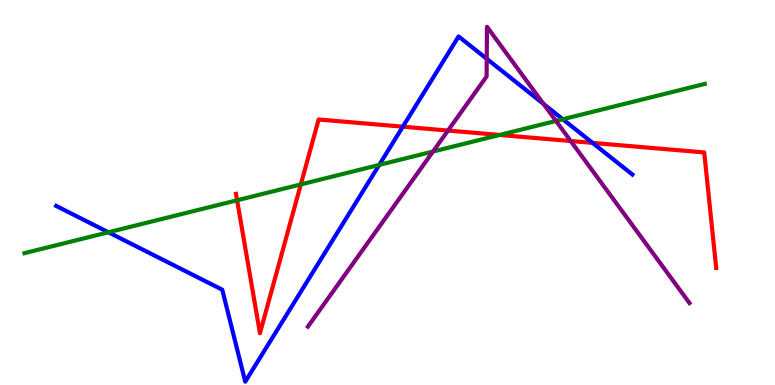[{'lines': ['blue', 'red'], 'intersections': [{'x': 5.2, 'y': 6.71}, {'x': 7.65, 'y': 6.29}]}, {'lines': ['green', 'red'], 'intersections': [{'x': 3.06, 'y': 4.8}, {'x': 3.88, 'y': 5.21}, {'x': 6.45, 'y': 6.49}]}, {'lines': ['purple', 'red'], 'intersections': [{'x': 5.78, 'y': 6.61}, {'x': 7.36, 'y': 6.34}]}, {'lines': ['blue', 'green'], 'intersections': [{'x': 1.4, 'y': 3.97}, {'x': 4.89, 'y': 5.72}, {'x': 7.26, 'y': 6.9}]}, {'lines': ['blue', 'purple'], 'intersections': [{'x': 6.28, 'y': 8.47}, {'x': 7.01, 'y': 7.3}]}, {'lines': ['green', 'purple'], 'intersections': [{'x': 5.59, 'y': 6.06}, {'x': 7.17, 'y': 6.86}]}]